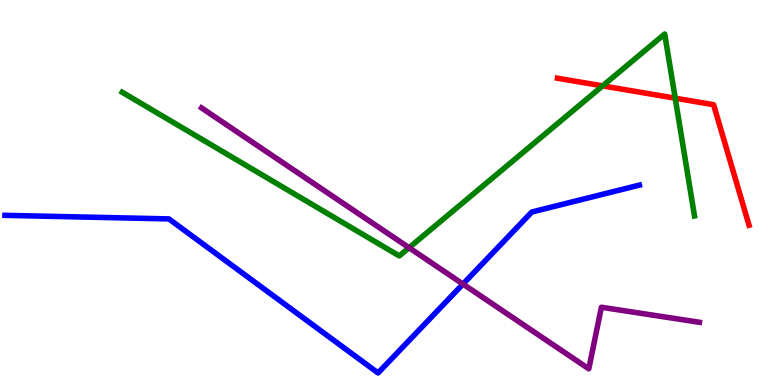[{'lines': ['blue', 'red'], 'intersections': []}, {'lines': ['green', 'red'], 'intersections': [{'x': 7.78, 'y': 7.77}, {'x': 8.71, 'y': 7.45}]}, {'lines': ['purple', 'red'], 'intersections': []}, {'lines': ['blue', 'green'], 'intersections': []}, {'lines': ['blue', 'purple'], 'intersections': [{'x': 5.97, 'y': 2.62}]}, {'lines': ['green', 'purple'], 'intersections': [{'x': 5.28, 'y': 3.57}]}]